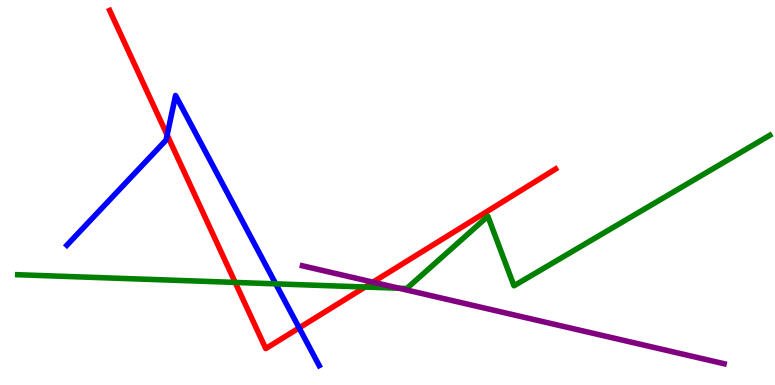[{'lines': ['blue', 'red'], 'intersections': [{'x': 2.16, 'y': 6.49}, {'x': 3.86, 'y': 1.48}]}, {'lines': ['green', 'red'], 'intersections': [{'x': 3.03, 'y': 2.66}, {'x': 4.71, 'y': 2.54}]}, {'lines': ['purple', 'red'], 'intersections': [{'x': 4.81, 'y': 2.67}]}, {'lines': ['blue', 'green'], 'intersections': [{'x': 3.56, 'y': 2.63}]}, {'lines': ['blue', 'purple'], 'intersections': []}, {'lines': ['green', 'purple'], 'intersections': [{'x': 5.15, 'y': 2.51}]}]